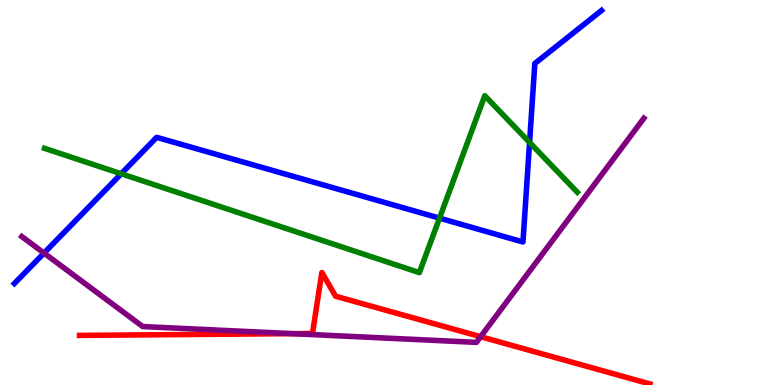[{'lines': ['blue', 'red'], 'intersections': []}, {'lines': ['green', 'red'], 'intersections': []}, {'lines': ['purple', 'red'], 'intersections': [{'x': 3.78, 'y': 1.33}, {'x': 6.2, 'y': 1.25}]}, {'lines': ['blue', 'green'], 'intersections': [{'x': 1.56, 'y': 5.49}, {'x': 5.67, 'y': 4.33}, {'x': 6.83, 'y': 6.3}]}, {'lines': ['blue', 'purple'], 'intersections': [{'x': 0.568, 'y': 3.43}]}, {'lines': ['green', 'purple'], 'intersections': []}]